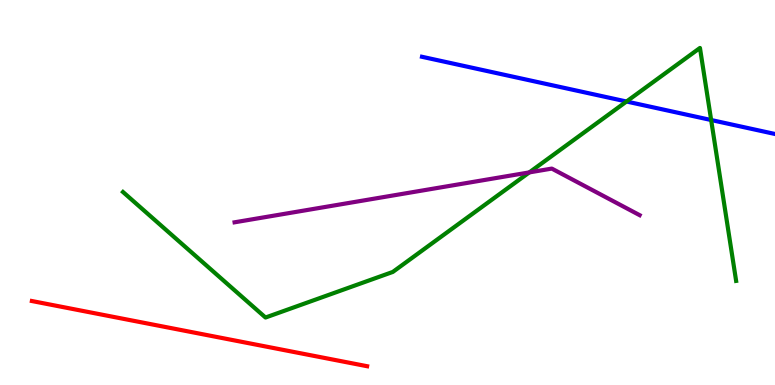[{'lines': ['blue', 'red'], 'intersections': []}, {'lines': ['green', 'red'], 'intersections': []}, {'lines': ['purple', 'red'], 'intersections': []}, {'lines': ['blue', 'green'], 'intersections': [{'x': 8.08, 'y': 7.36}, {'x': 9.18, 'y': 6.88}]}, {'lines': ['blue', 'purple'], 'intersections': []}, {'lines': ['green', 'purple'], 'intersections': [{'x': 6.83, 'y': 5.52}]}]